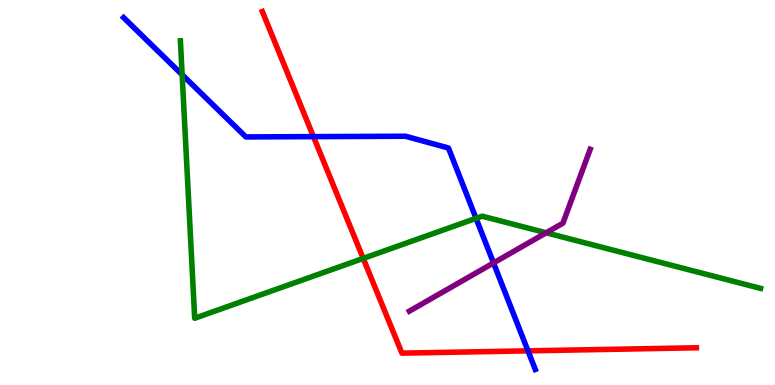[{'lines': ['blue', 'red'], 'intersections': [{'x': 4.04, 'y': 6.45}, {'x': 6.81, 'y': 0.887}]}, {'lines': ['green', 'red'], 'intersections': [{'x': 4.69, 'y': 3.29}]}, {'lines': ['purple', 'red'], 'intersections': []}, {'lines': ['blue', 'green'], 'intersections': [{'x': 2.35, 'y': 8.06}, {'x': 6.14, 'y': 4.33}]}, {'lines': ['blue', 'purple'], 'intersections': [{'x': 6.37, 'y': 3.17}]}, {'lines': ['green', 'purple'], 'intersections': [{'x': 7.05, 'y': 3.95}]}]